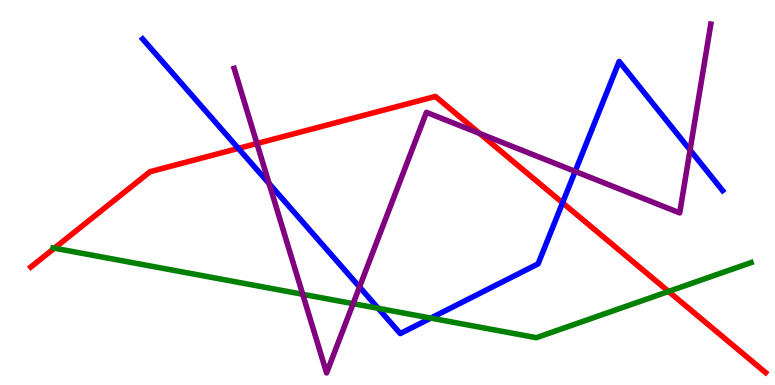[{'lines': ['blue', 'red'], 'intersections': [{'x': 3.08, 'y': 6.15}, {'x': 7.26, 'y': 4.73}]}, {'lines': ['green', 'red'], 'intersections': [{'x': 0.702, 'y': 3.55}, {'x': 8.63, 'y': 2.43}]}, {'lines': ['purple', 'red'], 'intersections': [{'x': 3.32, 'y': 6.27}, {'x': 6.19, 'y': 6.53}]}, {'lines': ['blue', 'green'], 'intersections': [{'x': 4.88, 'y': 1.99}, {'x': 5.56, 'y': 1.74}]}, {'lines': ['blue', 'purple'], 'intersections': [{'x': 3.47, 'y': 5.23}, {'x': 4.64, 'y': 2.55}, {'x': 7.42, 'y': 5.55}, {'x': 8.9, 'y': 6.1}]}, {'lines': ['green', 'purple'], 'intersections': [{'x': 3.91, 'y': 2.36}, {'x': 4.56, 'y': 2.11}]}]